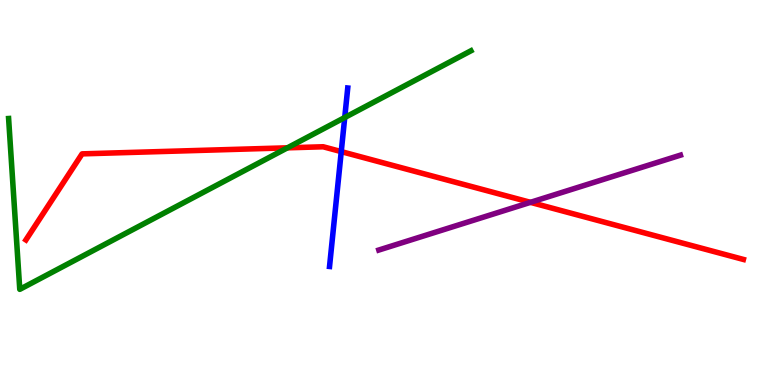[{'lines': ['blue', 'red'], 'intersections': [{'x': 4.4, 'y': 6.06}]}, {'lines': ['green', 'red'], 'intersections': [{'x': 3.71, 'y': 6.16}]}, {'lines': ['purple', 'red'], 'intersections': [{'x': 6.84, 'y': 4.74}]}, {'lines': ['blue', 'green'], 'intersections': [{'x': 4.45, 'y': 6.95}]}, {'lines': ['blue', 'purple'], 'intersections': []}, {'lines': ['green', 'purple'], 'intersections': []}]